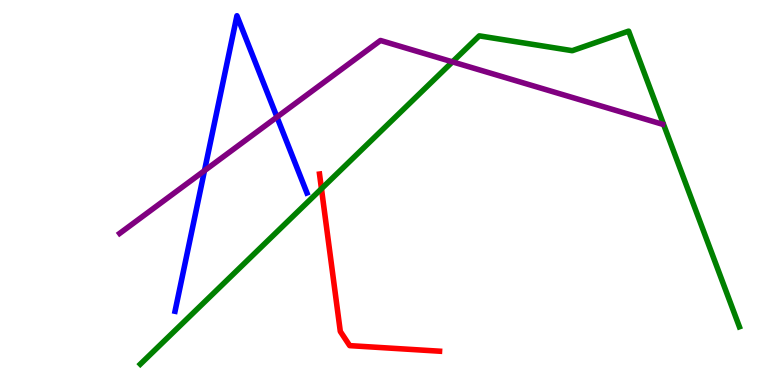[{'lines': ['blue', 'red'], 'intersections': []}, {'lines': ['green', 'red'], 'intersections': [{'x': 4.15, 'y': 5.1}]}, {'lines': ['purple', 'red'], 'intersections': []}, {'lines': ['blue', 'green'], 'intersections': []}, {'lines': ['blue', 'purple'], 'intersections': [{'x': 2.64, 'y': 5.57}, {'x': 3.57, 'y': 6.96}]}, {'lines': ['green', 'purple'], 'intersections': [{'x': 5.84, 'y': 8.39}]}]